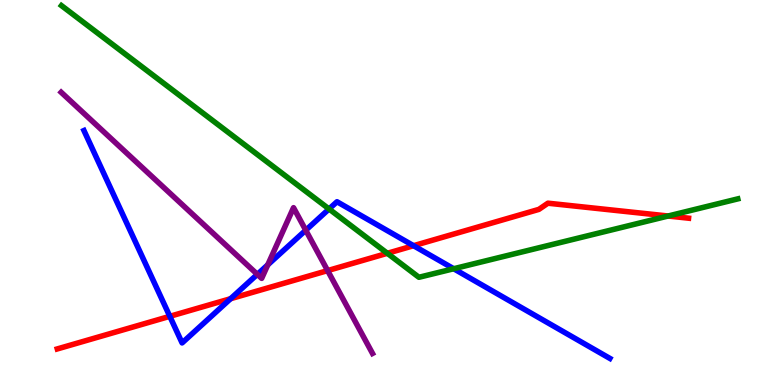[{'lines': ['blue', 'red'], 'intersections': [{'x': 2.19, 'y': 1.78}, {'x': 2.98, 'y': 2.24}, {'x': 5.34, 'y': 3.62}]}, {'lines': ['green', 'red'], 'intersections': [{'x': 5.0, 'y': 3.42}, {'x': 8.62, 'y': 4.39}]}, {'lines': ['purple', 'red'], 'intersections': [{'x': 4.23, 'y': 2.97}]}, {'lines': ['blue', 'green'], 'intersections': [{'x': 4.25, 'y': 4.57}, {'x': 5.85, 'y': 3.02}]}, {'lines': ['blue', 'purple'], 'intersections': [{'x': 3.32, 'y': 2.87}, {'x': 3.46, 'y': 3.12}, {'x': 3.95, 'y': 4.02}]}, {'lines': ['green', 'purple'], 'intersections': []}]